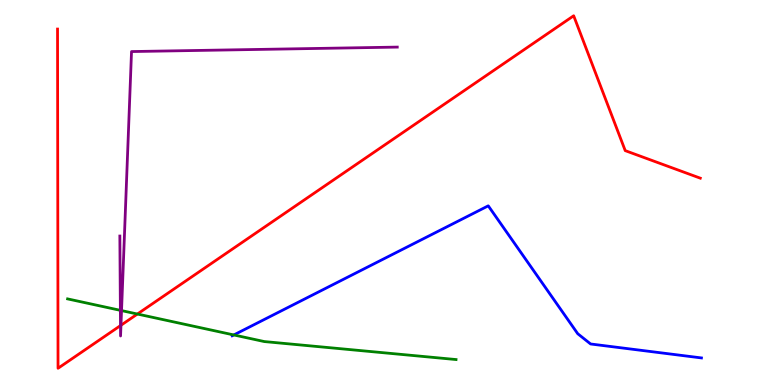[{'lines': ['blue', 'red'], 'intersections': []}, {'lines': ['green', 'red'], 'intersections': [{'x': 1.77, 'y': 1.84}]}, {'lines': ['purple', 'red'], 'intersections': [{'x': 1.55, 'y': 1.54}, {'x': 1.56, 'y': 1.55}]}, {'lines': ['blue', 'green'], 'intersections': [{'x': 3.02, 'y': 1.3}]}, {'lines': ['blue', 'purple'], 'intersections': []}, {'lines': ['green', 'purple'], 'intersections': [{'x': 1.55, 'y': 1.94}, {'x': 1.57, 'y': 1.93}]}]